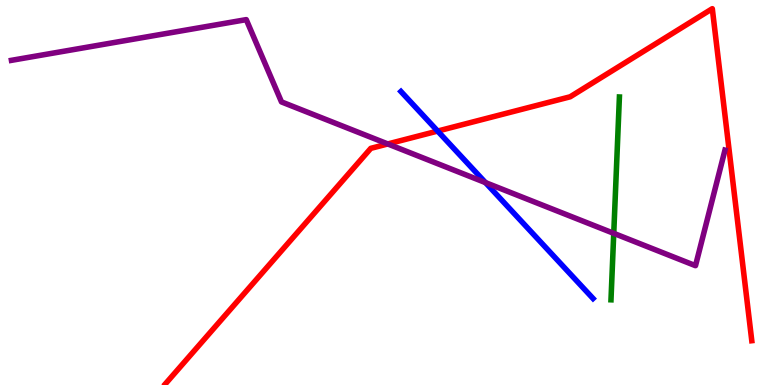[{'lines': ['blue', 'red'], 'intersections': [{'x': 5.65, 'y': 6.6}]}, {'lines': ['green', 'red'], 'intersections': []}, {'lines': ['purple', 'red'], 'intersections': [{'x': 5.0, 'y': 6.26}]}, {'lines': ['blue', 'green'], 'intersections': []}, {'lines': ['blue', 'purple'], 'intersections': [{'x': 6.26, 'y': 5.26}]}, {'lines': ['green', 'purple'], 'intersections': [{'x': 7.92, 'y': 3.94}]}]